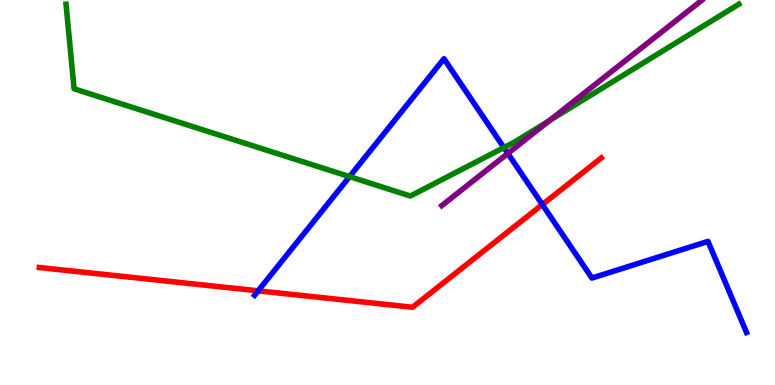[{'lines': ['blue', 'red'], 'intersections': [{'x': 3.33, 'y': 2.45}, {'x': 7.0, 'y': 4.69}]}, {'lines': ['green', 'red'], 'intersections': []}, {'lines': ['purple', 'red'], 'intersections': []}, {'lines': ['blue', 'green'], 'intersections': [{'x': 4.51, 'y': 5.41}, {'x': 6.5, 'y': 6.17}]}, {'lines': ['blue', 'purple'], 'intersections': [{'x': 6.55, 'y': 6.01}]}, {'lines': ['green', 'purple'], 'intersections': [{'x': 7.09, 'y': 6.87}]}]